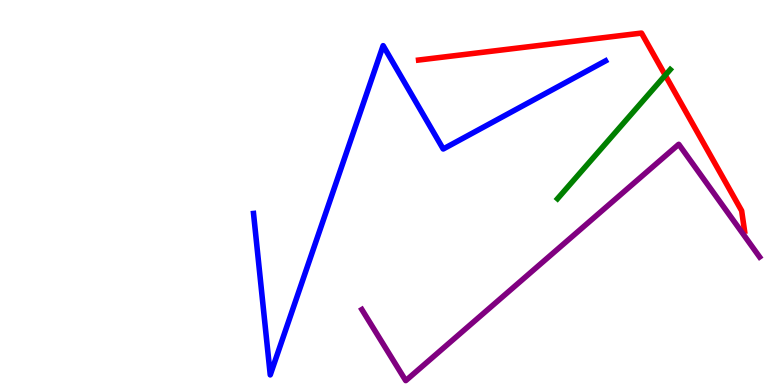[{'lines': ['blue', 'red'], 'intersections': []}, {'lines': ['green', 'red'], 'intersections': [{'x': 8.58, 'y': 8.05}]}, {'lines': ['purple', 'red'], 'intersections': []}, {'lines': ['blue', 'green'], 'intersections': []}, {'lines': ['blue', 'purple'], 'intersections': []}, {'lines': ['green', 'purple'], 'intersections': []}]